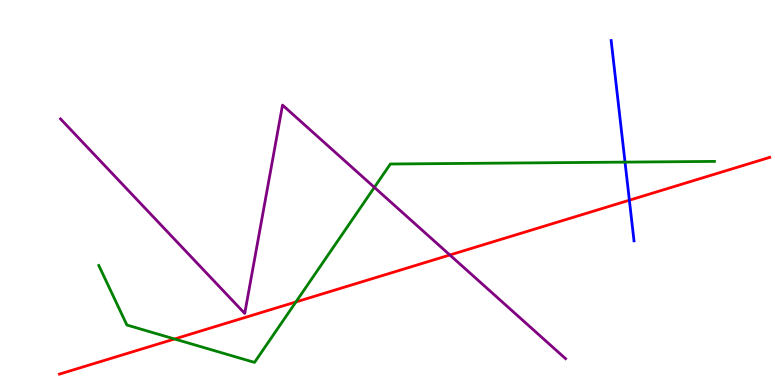[{'lines': ['blue', 'red'], 'intersections': [{'x': 8.12, 'y': 4.8}]}, {'lines': ['green', 'red'], 'intersections': [{'x': 2.25, 'y': 1.2}, {'x': 3.82, 'y': 2.16}]}, {'lines': ['purple', 'red'], 'intersections': [{'x': 5.8, 'y': 3.38}]}, {'lines': ['blue', 'green'], 'intersections': [{'x': 8.06, 'y': 5.79}]}, {'lines': ['blue', 'purple'], 'intersections': []}, {'lines': ['green', 'purple'], 'intersections': [{'x': 4.83, 'y': 5.13}]}]